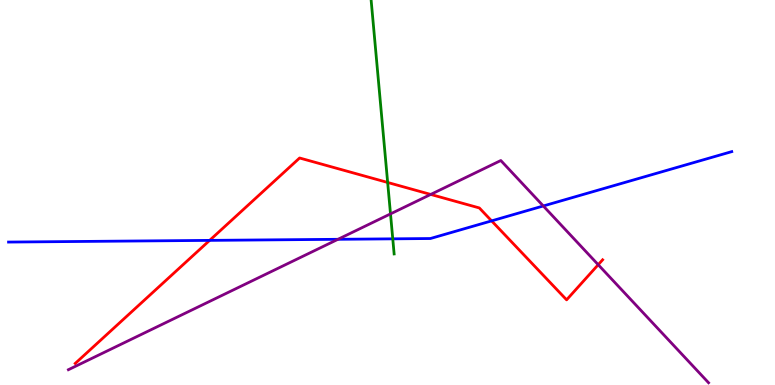[{'lines': ['blue', 'red'], 'intersections': [{'x': 2.7, 'y': 3.76}, {'x': 6.34, 'y': 4.26}]}, {'lines': ['green', 'red'], 'intersections': [{'x': 5.0, 'y': 5.26}]}, {'lines': ['purple', 'red'], 'intersections': [{'x': 5.56, 'y': 4.95}, {'x': 7.72, 'y': 3.12}]}, {'lines': ['blue', 'green'], 'intersections': [{'x': 5.07, 'y': 3.8}]}, {'lines': ['blue', 'purple'], 'intersections': [{'x': 4.36, 'y': 3.78}, {'x': 7.01, 'y': 4.65}]}, {'lines': ['green', 'purple'], 'intersections': [{'x': 5.04, 'y': 4.44}]}]